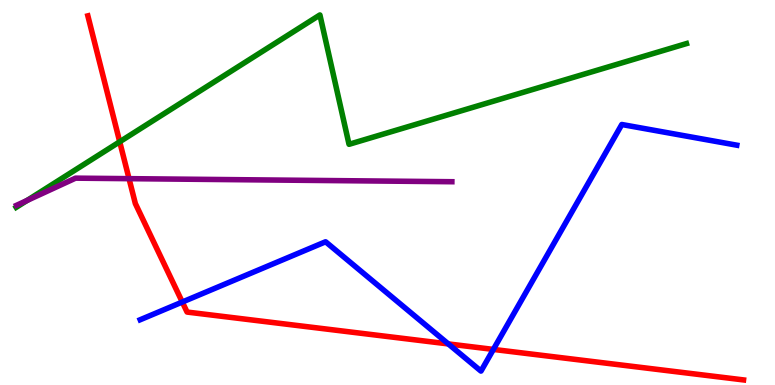[{'lines': ['blue', 'red'], 'intersections': [{'x': 2.35, 'y': 2.15}, {'x': 5.78, 'y': 1.07}, {'x': 6.37, 'y': 0.924}]}, {'lines': ['green', 'red'], 'intersections': [{'x': 1.54, 'y': 6.32}]}, {'lines': ['purple', 'red'], 'intersections': [{'x': 1.67, 'y': 5.36}]}, {'lines': ['blue', 'green'], 'intersections': []}, {'lines': ['blue', 'purple'], 'intersections': []}, {'lines': ['green', 'purple'], 'intersections': [{'x': 0.348, 'y': 4.79}]}]